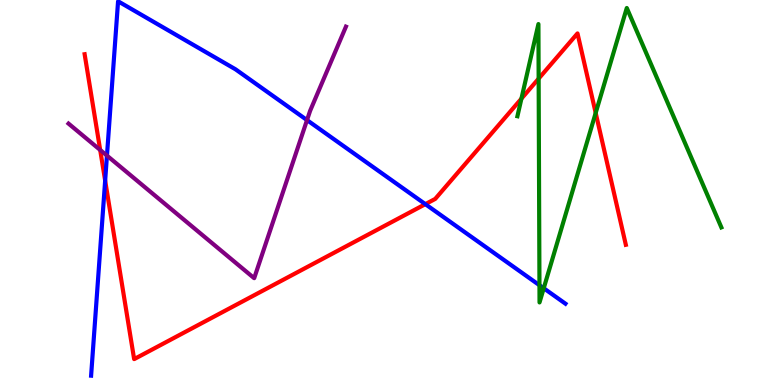[{'lines': ['blue', 'red'], 'intersections': [{'x': 1.36, 'y': 5.31}, {'x': 5.49, 'y': 4.7}]}, {'lines': ['green', 'red'], 'intersections': [{'x': 6.73, 'y': 7.44}, {'x': 6.95, 'y': 7.96}, {'x': 7.69, 'y': 7.07}]}, {'lines': ['purple', 'red'], 'intersections': [{'x': 1.29, 'y': 6.1}]}, {'lines': ['blue', 'green'], 'intersections': [{'x': 6.96, 'y': 2.59}, {'x': 7.02, 'y': 2.51}]}, {'lines': ['blue', 'purple'], 'intersections': [{'x': 1.38, 'y': 5.96}, {'x': 3.96, 'y': 6.88}]}, {'lines': ['green', 'purple'], 'intersections': []}]